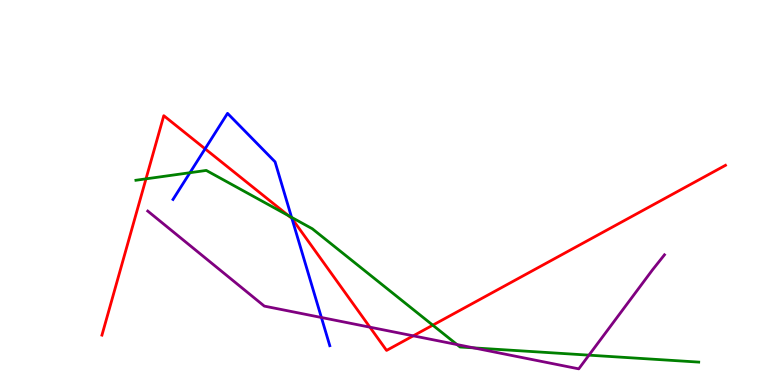[{'lines': ['blue', 'red'], 'intersections': [{'x': 2.65, 'y': 6.13}, {'x': 3.77, 'y': 4.33}]}, {'lines': ['green', 'red'], 'intersections': [{'x': 1.88, 'y': 5.35}, {'x': 3.72, 'y': 4.4}, {'x': 5.58, 'y': 1.55}]}, {'lines': ['purple', 'red'], 'intersections': [{'x': 4.77, 'y': 1.5}, {'x': 5.33, 'y': 1.28}]}, {'lines': ['blue', 'green'], 'intersections': [{'x': 2.45, 'y': 5.51}, {'x': 3.76, 'y': 4.35}]}, {'lines': ['blue', 'purple'], 'intersections': [{'x': 4.15, 'y': 1.75}]}, {'lines': ['green', 'purple'], 'intersections': [{'x': 5.9, 'y': 1.05}, {'x': 6.11, 'y': 0.965}, {'x': 7.6, 'y': 0.775}]}]